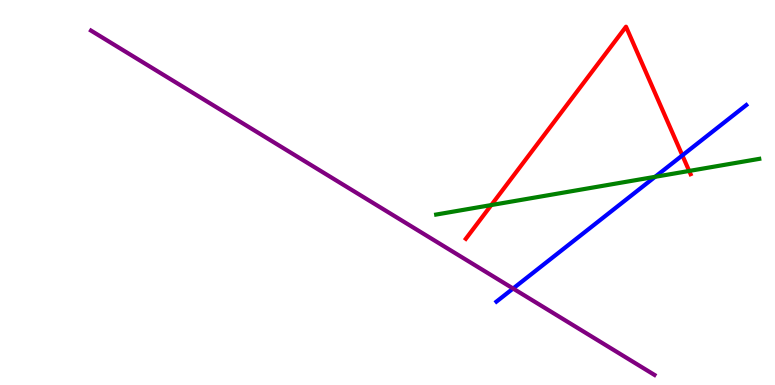[{'lines': ['blue', 'red'], 'intersections': [{'x': 8.8, 'y': 5.96}]}, {'lines': ['green', 'red'], 'intersections': [{'x': 6.34, 'y': 4.67}, {'x': 8.89, 'y': 5.56}]}, {'lines': ['purple', 'red'], 'intersections': []}, {'lines': ['blue', 'green'], 'intersections': [{'x': 8.45, 'y': 5.41}]}, {'lines': ['blue', 'purple'], 'intersections': [{'x': 6.62, 'y': 2.51}]}, {'lines': ['green', 'purple'], 'intersections': []}]